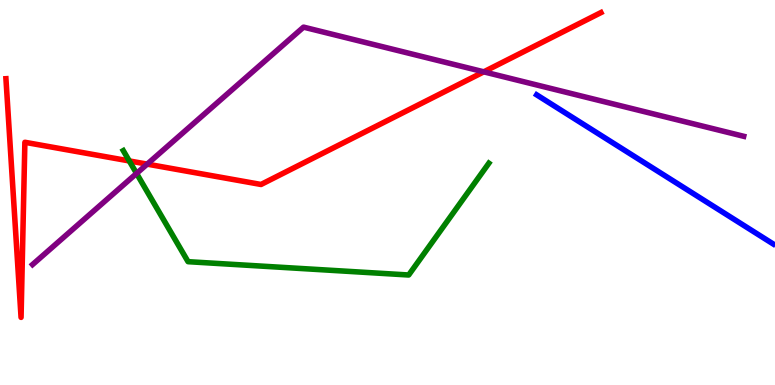[{'lines': ['blue', 'red'], 'intersections': []}, {'lines': ['green', 'red'], 'intersections': [{'x': 1.67, 'y': 5.82}]}, {'lines': ['purple', 'red'], 'intersections': [{'x': 1.9, 'y': 5.74}, {'x': 6.24, 'y': 8.13}]}, {'lines': ['blue', 'green'], 'intersections': []}, {'lines': ['blue', 'purple'], 'intersections': []}, {'lines': ['green', 'purple'], 'intersections': [{'x': 1.76, 'y': 5.5}]}]